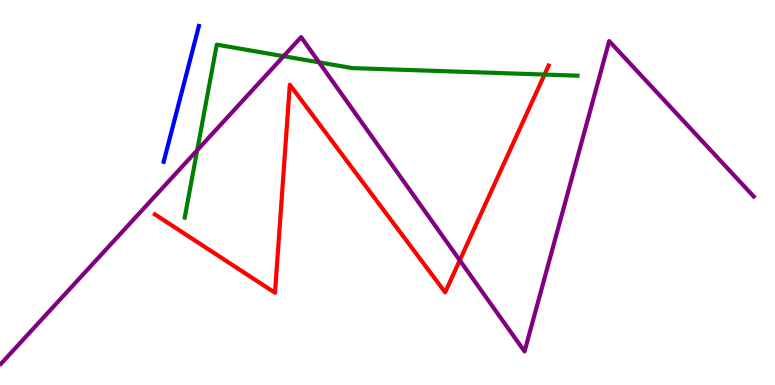[{'lines': ['blue', 'red'], 'intersections': []}, {'lines': ['green', 'red'], 'intersections': [{'x': 7.03, 'y': 8.06}]}, {'lines': ['purple', 'red'], 'intersections': [{'x': 5.93, 'y': 3.24}]}, {'lines': ['blue', 'green'], 'intersections': []}, {'lines': ['blue', 'purple'], 'intersections': []}, {'lines': ['green', 'purple'], 'intersections': [{'x': 2.54, 'y': 6.1}, {'x': 3.66, 'y': 8.54}, {'x': 4.12, 'y': 8.38}]}]